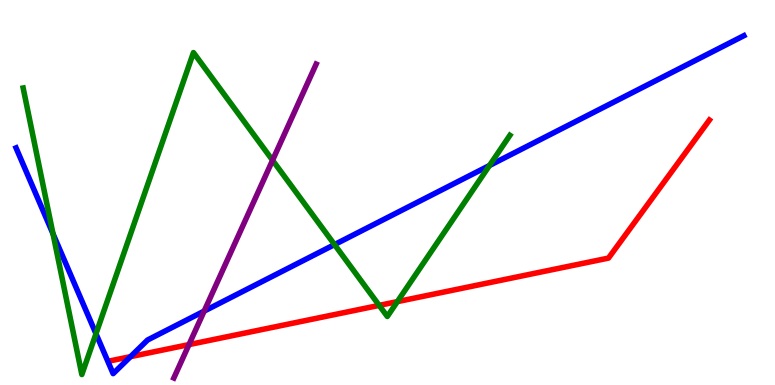[{'lines': ['blue', 'red'], 'intersections': [{'x': 1.68, 'y': 0.736}]}, {'lines': ['green', 'red'], 'intersections': [{'x': 4.89, 'y': 2.07}, {'x': 5.13, 'y': 2.17}]}, {'lines': ['purple', 'red'], 'intersections': [{'x': 2.44, 'y': 1.05}]}, {'lines': ['blue', 'green'], 'intersections': [{'x': 0.684, 'y': 3.93}, {'x': 1.24, 'y': 1.33}, {'x': 4.32, 'y': 3.65}, {'x': 6.32, 'y': 5.7}]}, {'lines': ['blue', 'purple'], 'intersections': [{'x': 2.63, 'y': 1.92}]}, {'lines': ['green', 'purple'], 'intersections': [{'x': 3.52, 'y': 5.84}]}]